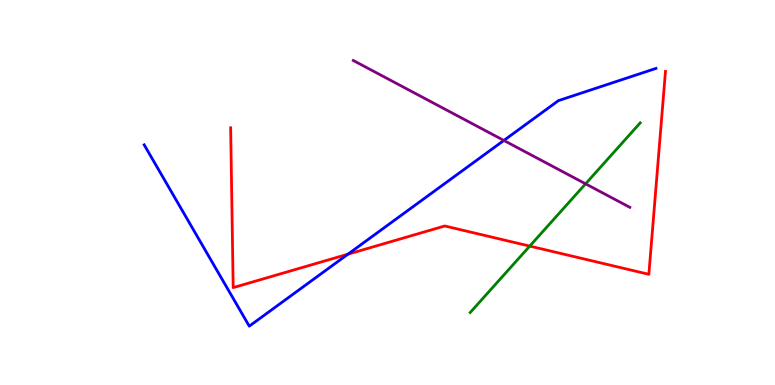[{'lines': ['blue', 'red'], 'intersections': [{'x': 4.49, 'y': 3.4}]}, {'lines': ['green', 'red'], 'intersections': [{'x': 6.84, 'y': 3.61}]}, {'lines': ['purple', 'red'], 'intersections': []}, {'lines': ['blue', 'green'], 'intersections': []}, {'lines': ['blue', 'purple'], 'intersections': [{'x': 6.5, 'y': 6.35}]}, {'lines': ['green', 'purple'], 'intersections': [{'x': 7.56, 'y': 5.23}]}]